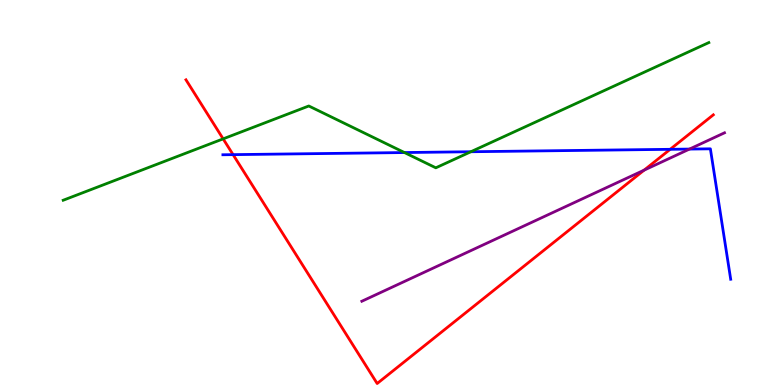[{'lines': ['blue', 'red'], 'intersections': [{'x': 3.01, 'y': 5.98}, {'x': 8.65, 'y': 6.12}]}, {'lines': ['green', 'red'], 'intersections': [{'x': 2.88, 'y': 6.39}]}, {'lines': ['purple', 'red'], 'intersections': [{'x': 8.31, 'y': 5.58}]}, {'lines': ['blue', 'green'], 'intersections': [{'x': 5.22, 'y': 6.04}, {'x': 6.08, 'y': 6.06}]}, {'lines': ['blue', 'purple'], 'intersections': [{'x': 8.9, 'y': 6.13}]}, {'lines': ['green', 'purple'], 'intersections': []}]